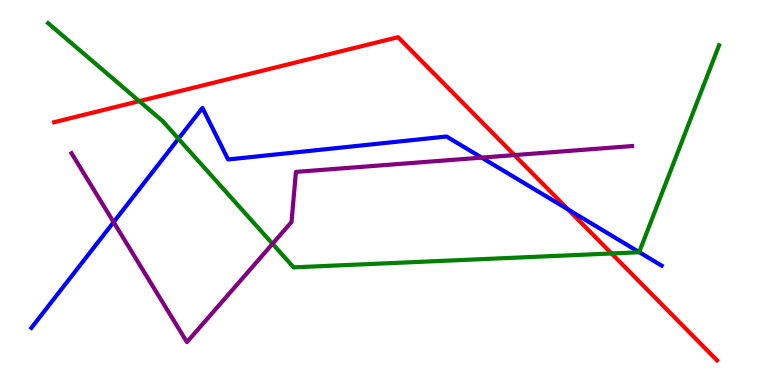[{'lines': ['blue', 'red'], 'intersections': [{'x': 7.33, 'y': 4.56}]}, {'lines': ['green', 'red'], 'intersections': [{'x': 1.8, 'y': 7.37}, {'x': 7.89, 'y': 3.42}]}, {'lines': ['purple', 'red'], 'intersections': [{'x': 6.64, 'y': 5.97}]}, {'lines': ['blue', 'green'], 'intersections': [{'x': 2.3, 'y': 6.4}, {'x': 8.25, 'y': 3.45}]}, {'lines': ['blue', 'purple'], 'intersections': [{'x': 1.47, 'y': 4.23}, {'x': 6.22, 'y': 5.91}]}, {'lines': ['green', 'purple'], 'intersections': [{'x': 3.52, 'y': 3.67}]}]